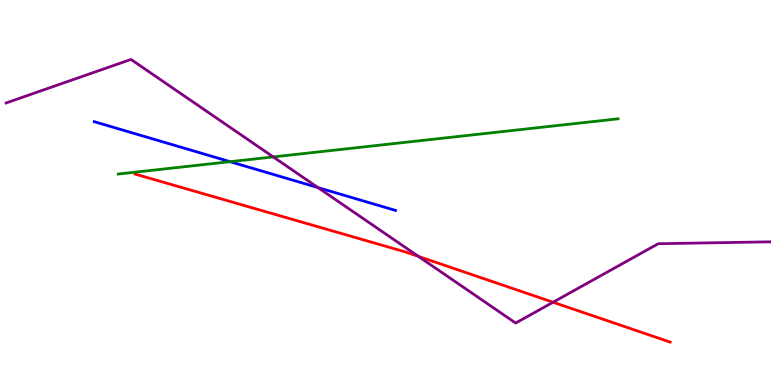[{'lines': ['blue', 'red'], 'intersections': []}, {'lines': ['green', 'red'], 'intersections': []}, {'lines': ['purple', 'red'], 'intersections': [{'x': 5.4, 'y': 3.34}, {'x': 7.14, 'y': 2.15}]}, {'lines': ['blue', 'green'], 'intersections': [{'x': 2.97, 'y': 5.8}]}, {'lines': ['blue', 'purple'], 'intersections': [{'x': 4.1, 'y': 5.13}]}, {'lines': ['green', 'purple'], 'intersections': [{'x': 3.53, 'y': 5.92}]}]